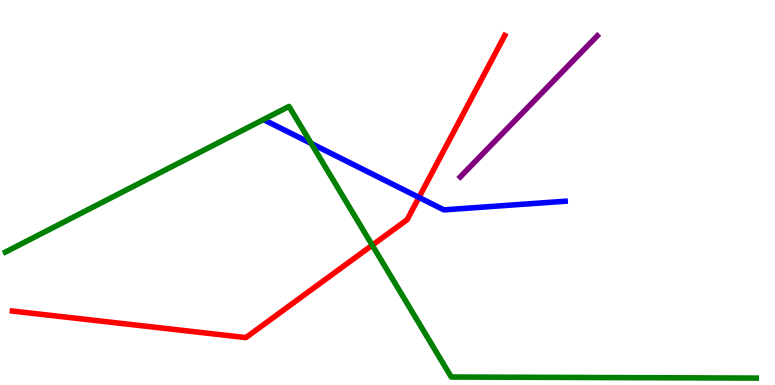[{'lines': ['blue', 'red'], 'intersections': [{'x': 5.41, 'y': 4.87}]}, {'lines': ['green', 'red'], 'intersections': [{'x': 4.8, 'y': 3.63}]}, {'lines': ['purple', 'red'], 'intersections': []}, {'lines': ['blue', 'green'], 'intersections': [{'x': 4.02, 'y': 6.27}]}, {'lines': ['blue', 'purple'], 'intersections': []}, {'lines': ['green', 'purple'], 'intersections': []}]